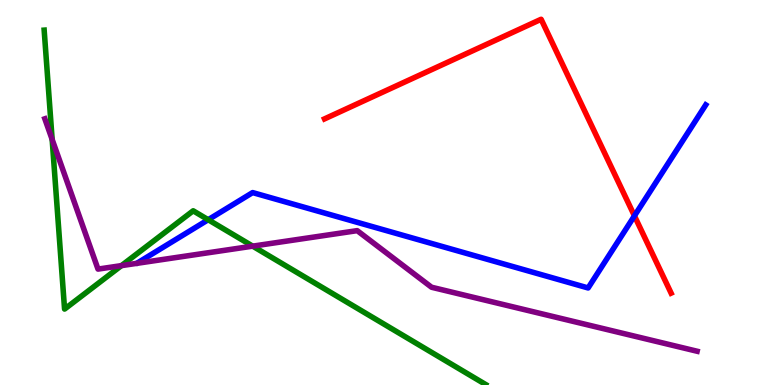[{'lines': ['blue', 'red'], 'intersections': [{'x': 8.19, 'y': 4.39}]}, {'lines': ['green', 'red'], 'intersections': []}, {'lines': ['purple', 'red'], 'intersections': []}, {'lines': ['blue', 'green'], 'intersections': [{'x': 2.69, 'y': 4.29}]}, {'lines': ['blue', 'purple'], 'intersections': []}, {'lines': ['green', 'purple'], 'intersections': [{'x': 0.673, 'y': 6.38}, {'x': 1.57, 'y': 3.1}, {'x': 3.26, 'y': 3.61}]}]